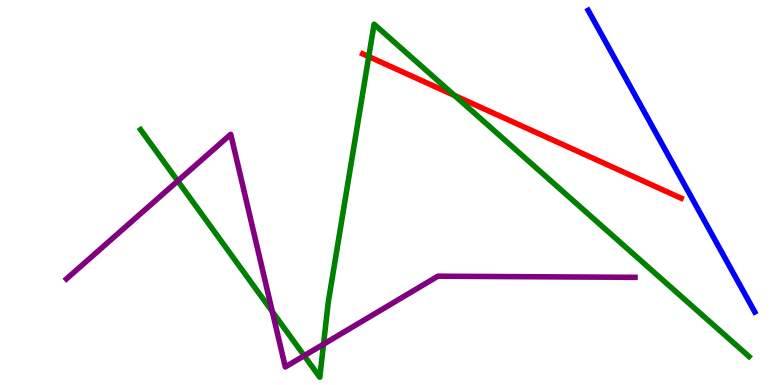[{'lines': ['blue', 'red'], 'intersections': []}, {'lines': ['green', 'red'], 'intersections': [{'x': 4.76, 'y': 8.53}, {'x': 5.86, 'y': 7.52}]}, {'lines': ['purple', 'red'], 'intersections': []}, {'lines': ['blue', 'green'], 'intersections': []}, {'lines': ['blue', 'purple'], 'intersections': []}, {'lines': ['green', 'purple'], 'intersections': [{'x': 2.29, 'y': 5.3}, {'x': 3.51, 'y': 1.91}, {'x': 3.93, 'y': 0.761}, {'x': 4.17, 'y': 1.06}]}]